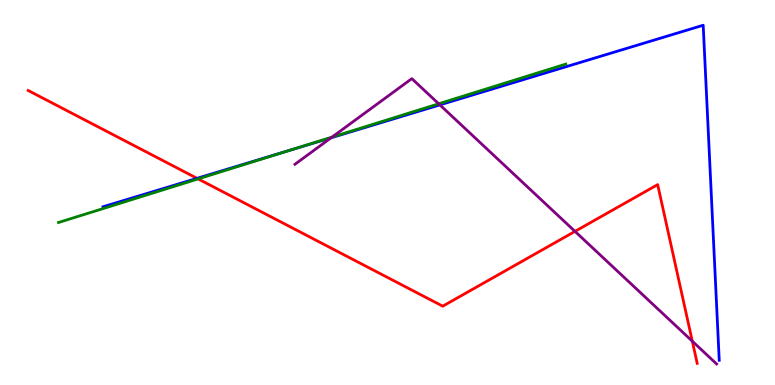[{'lines': ['blue', 'red'], 'intersections': [{'x': 2.54, 'y': 5.37}]}, {'lines': ['green', 'red'], 'intersections': [{'x': 2.56, 'y': 5.35}]}, {'lines': ['purple', 'red'], 'intersections': [{'x': 7.42, 'y': 3.99}, {'x': 8.93, 'y': 1.14}]}, {'lines': ['blue', 'green'], 'intersections': [{'x': 3.75, 'y': 6.1}]}, {'lines': ['blue', 'purple'], 'intersections': [{'x': 4.27, 'y': 6.42}, {'x': 5.68, 'y': 7.28}]}, {'lines': ['green', 'purple'], 'intersections': [{'x': 4.28, 'y': 6.44}, {'x': 5.66, 'y': 7.3}]}]